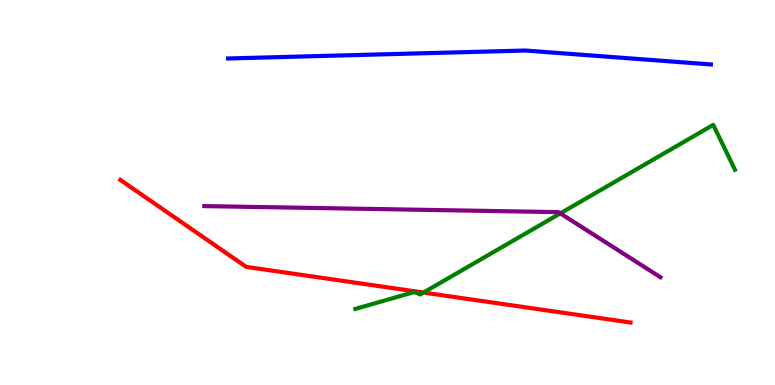[{'lines': ['blue', 'red'], 'intersections': []}, {'lines': ['green', 'red'], 'intersections': [{'x': 5.46, 'y': 2.4}]}, {'lines': ['purple', 'red'], 'intersections': []}, {'lines': ['blue', 'green'], 'intersections': []}, {'lines': ['blue', 'purple'], 'intersections': []}, {'lines': ['green', 'purple'], 'intersections': [{'x': 7.23, 'y': 4.46}]}]